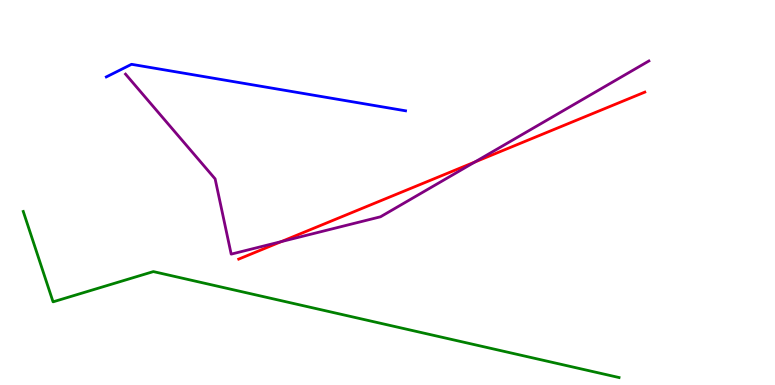[{'lines': ['blue', 'red'], 'intersections': []}, {'lines': ['green', 'red'], 'intersections': []}, {'lines': ['purple', 'red'], 'intersections': [{'x': 3.63, 'y': 3.72}, {'x': 6.13, 'y': 5.79}]}, {'lines': ['blue', 'green'], 'intersections': []}, {'lines': ['blue', 'purple'], 'intersections': []}, {'lines': ['green', 'purple'], 'intersections': []}]